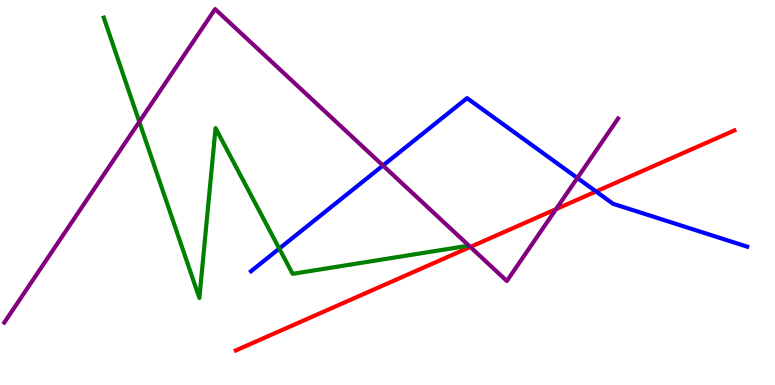[{'lines': ['blue', 'red'], 'intersections': [{'x': 7.69, 'y': 5.03}]}, {'lines': ['green', 'red'], 'intersections': []}, {'lines': ['purple', 'red'], 'intersections': [{'x': 6.07, 'y': 3.59}, {'x': 7.17, 'y': 4.57}]}, {'lines': ['blue', 'green'], 'intersections': [{'x': 3.6, 'y': 3.54}]}, {'lines': ['blue', 'purple'], 'intersections': [{'x': 4.94, 'y': 5.7}, {'x': 7.45, 'y': 5.38}]}, {'lines': ['green', 'purple'], 'intersections': [{'x': 1.8, 'y': 6.84}]}]